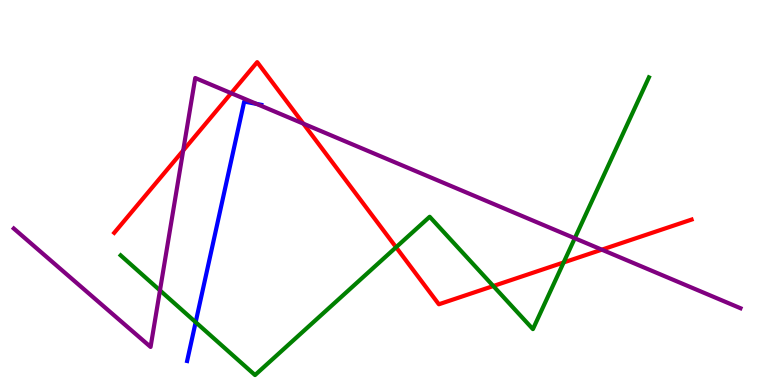[{'lines': ['blue', 'red'], 'intersections': []}, {'lines': ['green', 'red'], 'intersections': [{'x': 5.11, 'y': 3.58}, {'x': 6.37, 'y': 2.57}, {'x': 7.27, 'y': 3.18}]}, {'lines': ['purple', 'red'], 'intersections': [{'x': 2.36, 'y': 6.09}, {'x': 2.98, 'y': 7.58}, {'x': 3.91, 'y': 6.79}, {'x': 7.77, 'y': 3.52}]}, {'lines': ['blue', 'green'], 'intersections': [{'x': 2.52, 'y': 1.63}]}, {'lines': ['blue', 'purple'], 'intersections': [{'x': 3.31, 'y': 7.3}]}, {'lines': ['green', 'purple'], 'intersections': [{'x': 2.06, 'y': 2.46}, {'x': 7.42, 'y': 3.81}]}]